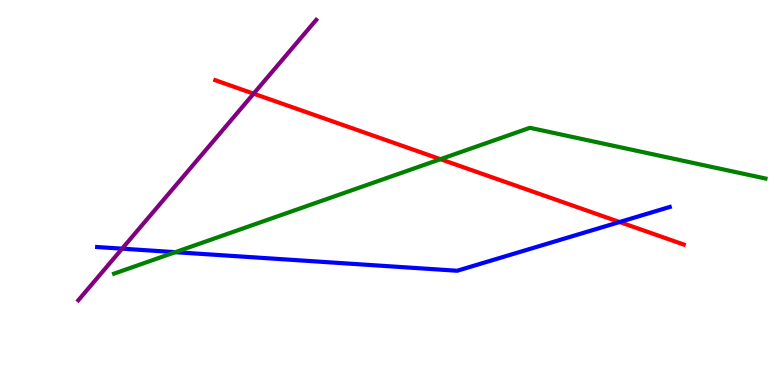[{'lines': ['blue', 'red'], 'intersections': [{'x': 7.99, 'y': 4.23}]}, {'lines': ['green', 'red'], 'intersections': [{'x': 5.68, 'y': 5.87}]}, {'lines': ['purple', 'red'], 'intersections': [{'x': 3.27, 'y': 7.57}]}, {'lines': ['blue', 'green'], 'intersections': [{'x': 2.26, 'y': 3.45}]}, {'lines': ['blue', 'purple'], 'intersections': [{'x': 1.58, 'y': 3.54}]}, {'lines': ['green', 'purple'], 'intersections': []}]